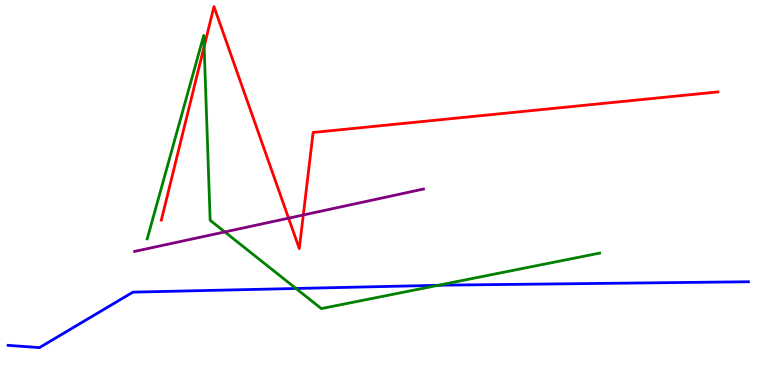[{'lines': ['blue', 'red'], 'intersections': []}, {'lines': ['green', 'red'], 'intersections': [{'x': 2.63, 'y': 8.79}]}, {'lines': ['purple', 'red'], 'intersections': [{'x': 3.72, 'y': 4.33}, {'x': 3.91, 'y': 4.42}]}, {'lines': ['blue', 'green'], 'intersections': [{'x': 3.82, 'y': 2.51}, {'x': 5.65, 'y': 2.59}]}, {'lines': ['blue', 'purple'], 'intersections': []}, {'lines': ['green', 'purple'], 'intersections': [{'x': 2.9, 'y': 3.98}]}]